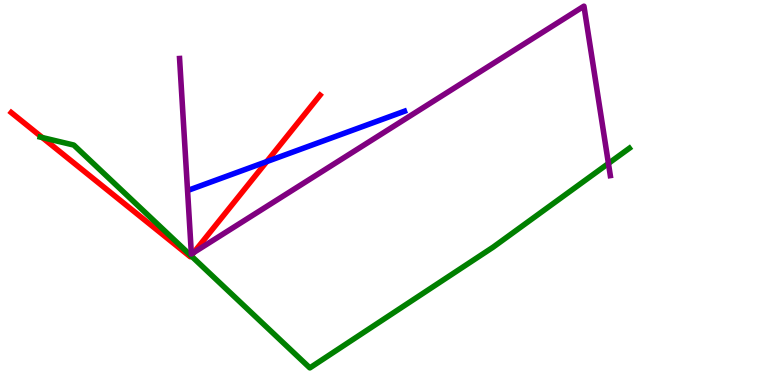[{'lines': ['blue', 'red'], 'intersections': [{'x': 3.44, 'y': 5.8}]}, {'lines': ['green', 'red'], 'intersections': [{'x': 0.546, 'y': 6.43}, {'x': 2.47, 'y': 3.36}]}, {'lines': ['purple', 'red'], 'intersections': [{'x': 2.5, 'y': 3.44}]}, {'lines': ['blue', 'green'], 'intersections': []}, {'lines': ['blue', 'purple'], 'intersections': []}, {'lines': ['green', 'purple'], 'intersections': [{'x': 7.85, 'y': 5.75}]}]